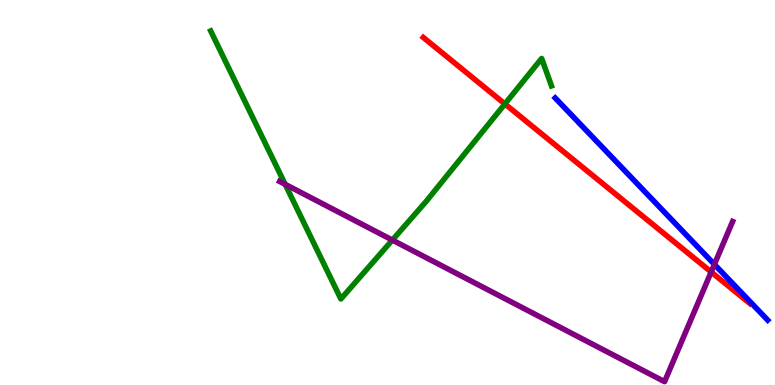[{'lines': ['blue', 'red'], 'intersections': []}, {'lines': ['green', 'red'], 'intersections': [{'x': 6.51, 'y': 7.3}]}, {'lines': ['purple', 'red'], 'intersections': [{'x': 9.18, 'y': 2.94}]}, {'lines': ['blue', 'green'], 'intersections': []}, {'lines': ['blue', 'purple'], 'intersections': [{'x': 9.22, 'y': 3.13}]}, {'lines': ['green', 'purple'], 'intersections': [{'x': 3.68, 'y': 5.21}, {'x': 5.06, 'y': 3.76}]}]